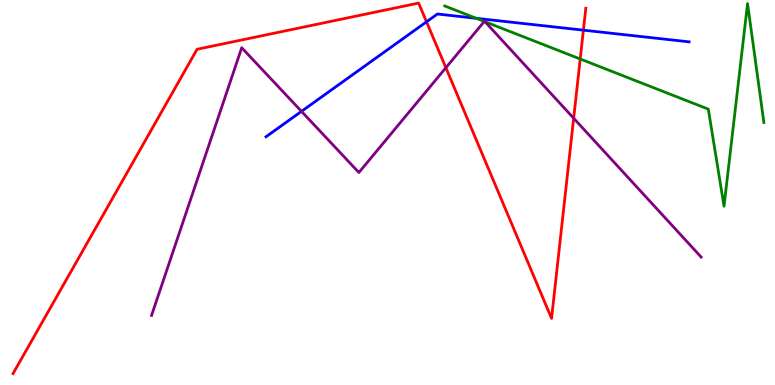[{'lines': ['blue', 'red'], 'intersections': [{'x': 5.5, 'y': 9.43}, {'x': 7.53, 'y': 9.22}]}, {'lines': ['green', 'red'], 'intersections': [{'x': 7.49, 'y': 8.47}]}, {'lines': ['purple', 'red'], 'intersections': [{'x': 5.75, 'y': 8.24}, {'x': 7.4, 'y': 6.93}]}, {'lines': ['blue', 'green'], 'intersections': [{'x': 6.15, 'y': 9.52}]}, {'lines': ['blue', 'purple'], 'intersections': [{'x': 3.89, 'y': 7.11}]}, {'lines': ['green', 'purple'], 'intersections': [{'x': 6.25, 'y': 9.44}, {'x': 6.26, 'y': 9.44}]}]